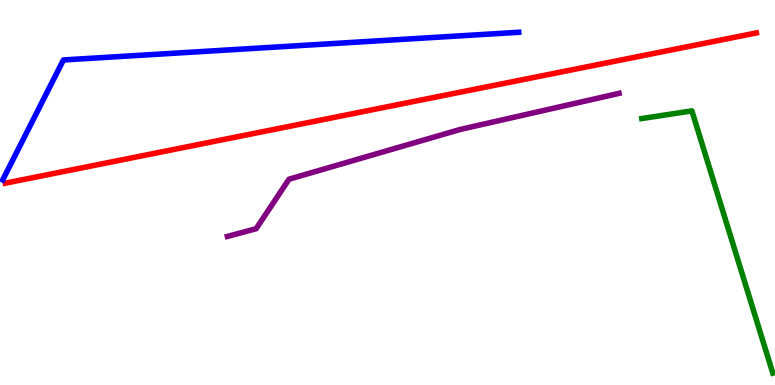[{'lines': ['blue', 'red'], 'intersections': []}, {'lines': ['green', 'red'], 'intersections': []}, {'lines': ['purple', 'red'], 'intersections': []}, {'lines': ['blue', 'green'], 'intersections': []}, {'lines': ['blue', 'purple'], 'intersections': []}, {'lines': ['green', 'purple'], 'intersections': []}]